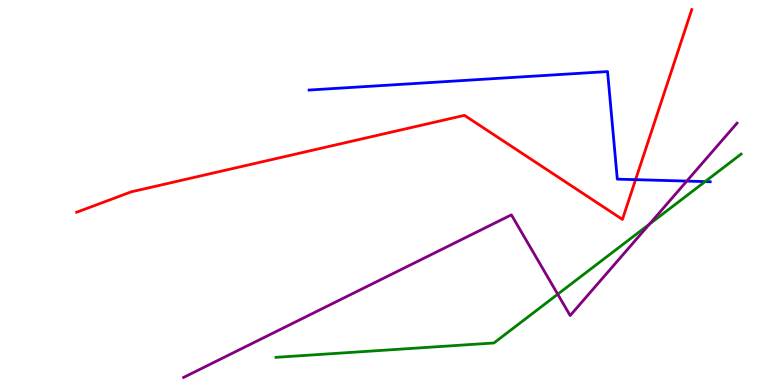[{'lines': ['blue', 'red'], 'intersections': [{'x': 8.2, 'y': 5.33}]}, {'lines': ['green', 'red'], 'intersections': []}, {'lines': ['purple', 'red'], 'intersections': []}, {'lines': ['blue', 'green'], 'intersections': [{'x': 9.1, 'y': 5.28}]}, {'lines': ['blue', 'purple'], 'intersections': [{'x': 8.86, 'y': 5.3}]}, {'lines': ['green', 'purple'], 'intersections': [{'x': 7.2, 'y': 2.36}, {'x': 8.38, 'y': 4.18}]}]